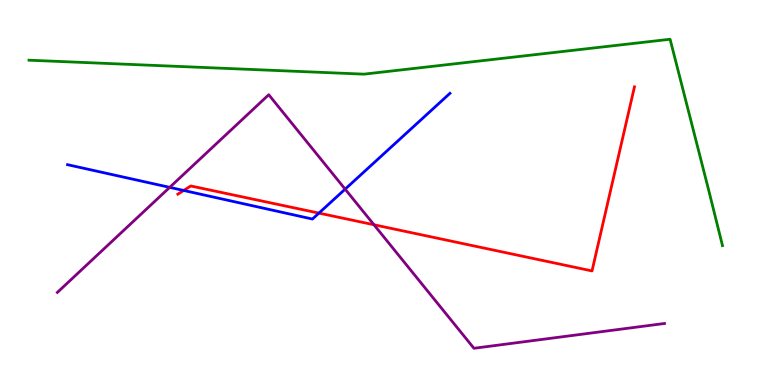[{'lines': ['blue', 'red'], 'intersections': [{'x': 2.37, 'y': 5.05}, {'x': 4.12, 'y': 4.46}]}, {'lines': ['green', 'red'], 'intersections': []}, {'lines': ['purple', 'red'], 'intersections': [{'x': 4.83, 'y': 4.16}]}, {'lines': ['blue', 'green'], 'intersections': []}, {'lines': ['blue', 'purple'], 'intersections': [{'x': 2.19, 'y': 5.13}, {'x': 4.45, 'y': 5.09}]}, {'lines': ['green', 'purple'], 'intersections': []}]